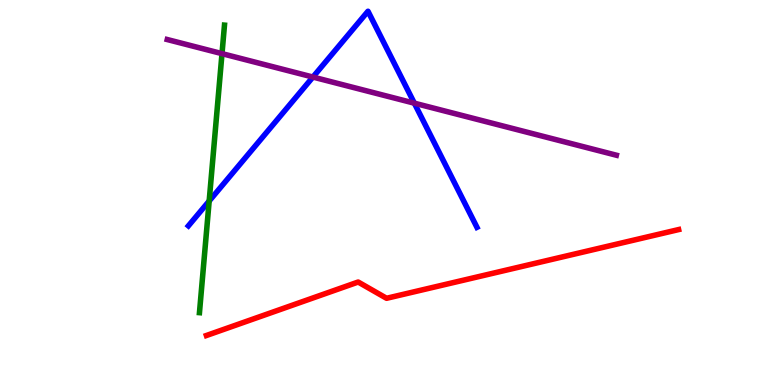[{'lines': ['blue', 'red'], 'intersections': []}, {'lines': ['green', 'red'], 'intersections': []}, {'lines': ['purple', 'red'], 'intersections': []}, {'lines': ['blue', 'green'], 'intersections': [{'x': 2.7, 'y': 4.78}]}, {'lines': ['blue', 'purple'], 'intersections': [{'x': 4.04, 'y': 8.0}, {'x': 5.35, 'y': 7.32}]}, {'lines': ['green', 'purple'], 'intersections': [{'x': 2.86, 'y': 8.61}]}]